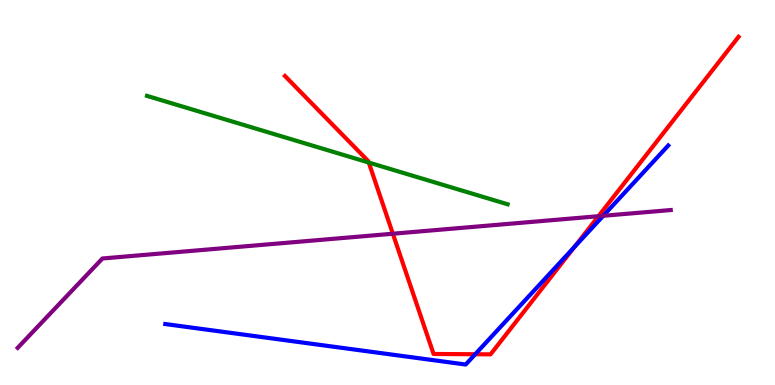[{'lines': ['blue', 'red'], 'intersections': [{'x': 6.13, 'y': 0.799}, {'x': 7.41, 'y': 3.58}]}, {'lines': ['green', 'red'], 'intersections': [{'x': 4.76, 'y': 5.78}]}, {'lines': ['purple', 'red'], 'intersections': [{'x': 5.07, 'y': 3.93}, {'x': 7.72, 'y': 4.38}]}, {'lines': ['blue', 'green'], 'intersections': []}, {'lines': ['blue', 'purple'], 'intersections': [{'x': 7.78, 'y': 4.39}]}, {'lines': ['green', 'purple'], 'intersections': []}]